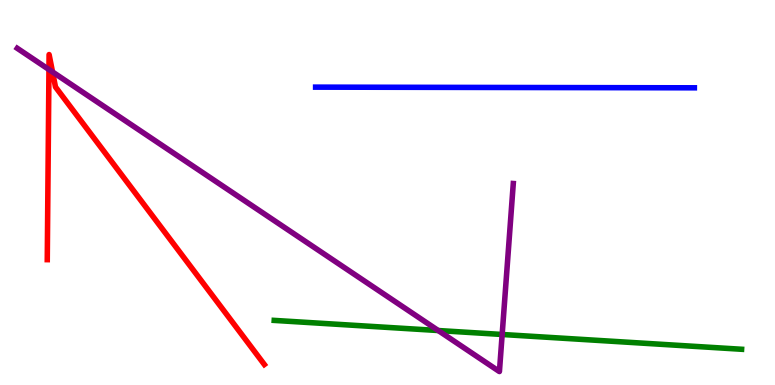[{'lines': ['blue', 'red'], 'intersections': []}, {'lines': ['green', 'red'], 'intersections': []}, {'lines': ['purple', 'red'], 'intersections': [{'x': 0.632, 'y': 8.19}, {'x': 0.678, 'y': 8.13}]}, {'lines': ['blue', 'green'], 'intersections': []}, {'lines': ['blue', 'purple'], 'intersections': []}, {'lines': ['green', 'purple'], 'intersections': [{'x': 5.65, 'y': 1.41}, {'x': 6.48, 'y': 1.31}]}]